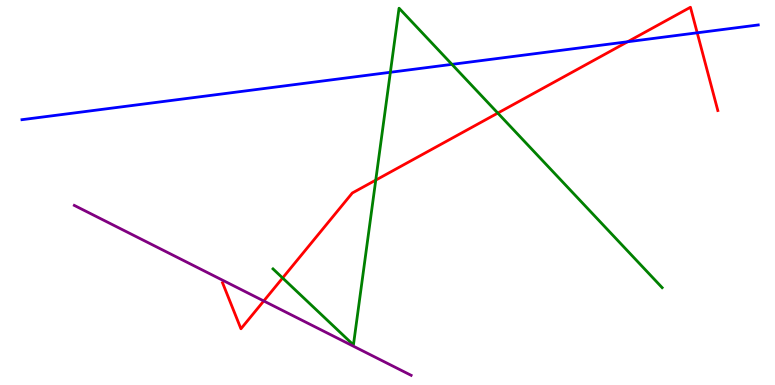[{'lines': ['blue', 'red'], 'intersections': [{'x': 8.1, 'y': 8.92}, {'x': 9.0, 'y': 9.15}]}, {'lines': ['green', 'red'], 'intersections': [{'x': 3.65, 'y': 2.78}, {'x': 4.85, 'y': 5.32}, {'x': 6.42, 'y': 7.06}]}, {'lines': ['purple', 'red'], 'intersections': [{'x': 3.4, 'y': 2.18}]}, {'lines': ['blue', 'green'], 'intersections': [{'x': 5.04, 'y': 8.12}, {'x': 5.83, 'y': 8.33}]}, {'lines': ['blue', 'purple'], 'intersections': []}, {'lines': ['green', 'purple'], 'intersections': []}]